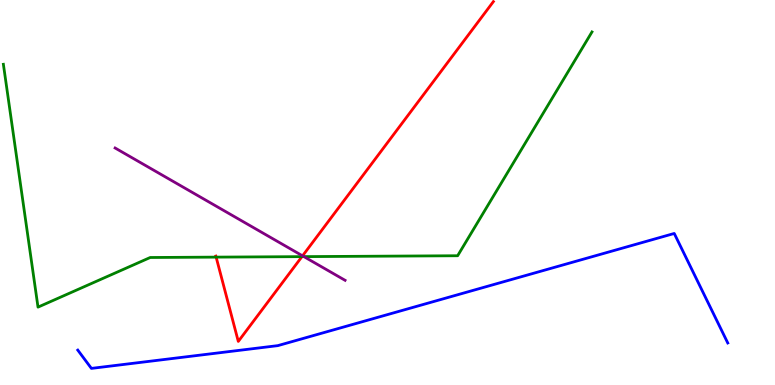[{'lines': ['blue', 'red'], 'intersections': []}, {'lines': ['green', 'red'], 'intersections': [{'x': 2.79, 'y': 3.32}, {'x': 3.9, 'y': 3.33}]}, {'lines': ['purple', 'red'], 'intersections': [{'x': 3.9, 'y': 3.35}]}, {'lines': ['blue', 'green'], 'intersections': []}, {'lines': ['blue', 'purple'], 'intersections': []}, {'lines': ['green', 'purple'], 'intersections': [{'x': 3.92, 'y': 3.33}]}]